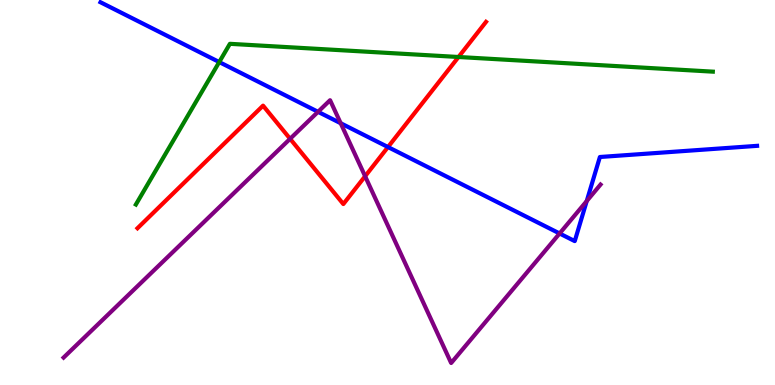[{'lines': ['blue', 'red'], 'intersections': [{'x': 5.01, 'y': 6.18}]}, {'lines': ['green', 'red'], 'intersections': [{'x': 5.92, 'y': 8.52}]}, {'lines': ['purple', 'red'], 'intersections': [{'x': 3.74, 'y': 6.39}, {'x': 4.71, 'y': 5.42}]}, {'lines': ['blue', 'green'], 'intersections': [{'x': 2.83, 'y': 8.39}]}, {'lines': ['blue', 'purple'], 'intersections': [{'x': 4.1, 'y': 7.1}, {'x': 4.4, 'y': 6.8}, {'x': 7.22, 'y': 3.94}, {'x': 7.57, 'y': 4.78}]}, {'lines': ['green', 'purple'], 'intersections': []}]